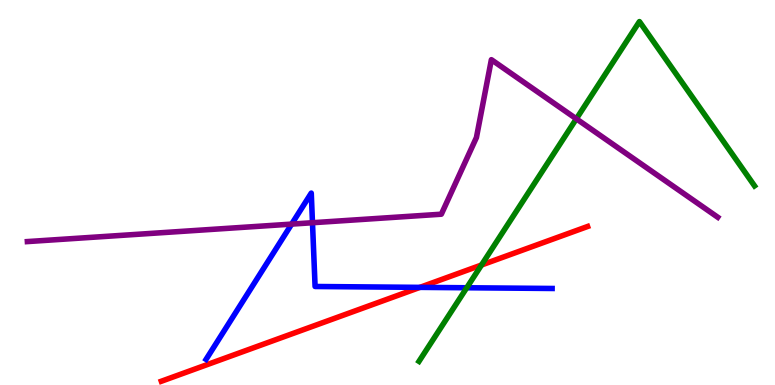[{'lines': ['blue', 'red'], 'intersections': [{'x': 5.42, 'y': 2.54}]}, {'lines': ['green', 'red'], 'intersections': [{'x': 6.21, 'y': 3.12}]}, {'lines': ['purple', 'red'], 'intersections': []}, {'lines': ['blue', 'green'], 'intersections': [{'x': 6.02, 'y': 2.53}]}, {'lines': ['blue', 'purple'], 'intersections': [{'x': 3.76, 'y': 4.18}, {'x': 4.03, 'y': 4.21}]}, {'lines': ['green', 'purple'], 'intersections': [{'x': 7.44, 'y': 6.91}]}]